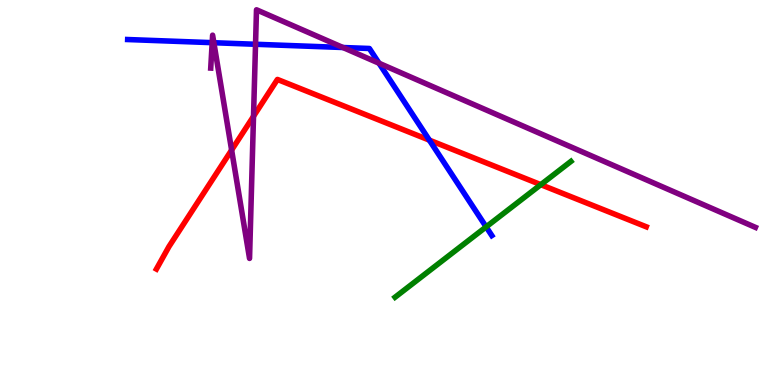[{'lines': ['blue', 'red'], 'intersections': [{'x': 5.54, 'y': 6.36}]}, {'lines': ['green', 'red'], 'intersections': [{'x': 6.98, 'y': 5.2}]}, {'lines': ['purple', 'red'], 'intersections': [{'x': 2.99, 'y': 6.1}, {'x': 3.27, 'y': 6.98}]}, {'lines': ['blue', 'green'], 'intersections': [{'x': 6.27, 'y': 4.11}]}, {'lines': ['blue', 'purple'], 'intersections': [{'x': 2.74, 'y': 8.89}, {'x': 2.76, 'y': 8.89}, {'x': 3.3, 'y': 8.85}, {'x': 4.43, 'y': 8.77}, {'x': 4.89, 'y': 8.36}]}, {'lines': ['green', 'purple'], 'intersections': []}]